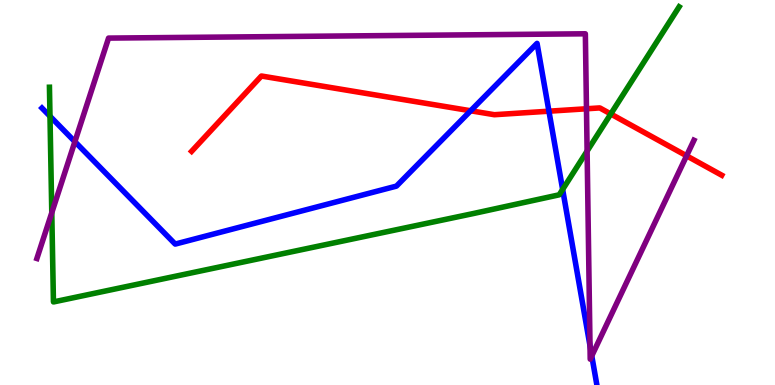[{'lines': ['blue', 'red'], 'intersections': [{'x': 6.07, 'y': 7.12}, {'x': 7.08, 'y': 7.11}]}, {'lines': ['green', 'red'], 'intersections': [{'x': 7.88, 'y': 7.04}]}, {'lines': ['purple', 'red'], 'intersections': [{'x': 7.57, 'y': 7.17}, {'x': 8.86, 'y': 5.95}]}, {'lines': ['blue', 'green'], 'intersections': [{'x': 0.645, 'y': 6.98}, {'x': 7.26, 'y': 5.08}]}, {'lines': ['blue', 'purple'], 'intersections': [{'x': 0.966, 'y': 6.32}, {'x': 7.61, 'y': 1.02}, {'x': 7.64, 'y': 0.756}]}, {'lines': ['green', 'purple'], 'intersections': [{'x': 0.668, 'y': 4.48}, {'x': 7.58, 'y': 6.08}]}]